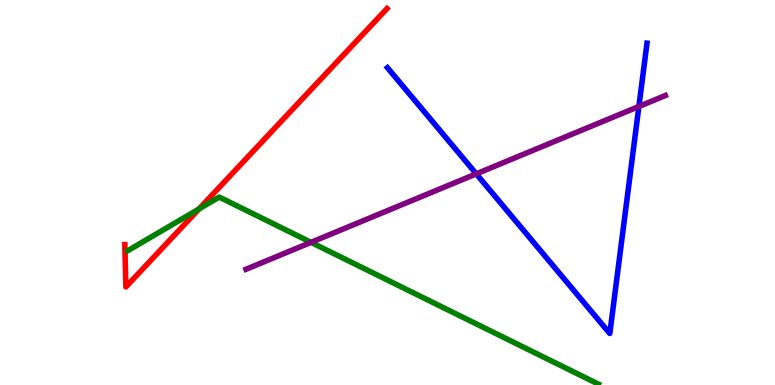[{'lines': ['blue', 'red'], 'intersections': []}, {'lines': ['green', 'red'], 'intersections': [{'x': 2.57, 'y': 4.57}]}, {'lines': ['purple', 'red'], 'intersections': []}, {'lines': ['blue', 'green'], 'intersections': []}, {'lines': ['blue', 'purple'], 'intersections': [{'x': 6.15, 'y': 5.48}, {'x': 8.24, 'y': 7.23}]}, {'lines': ['green', 'purple'], 'intersections': [{'x': 4.01, 'y': 3.71}]}]